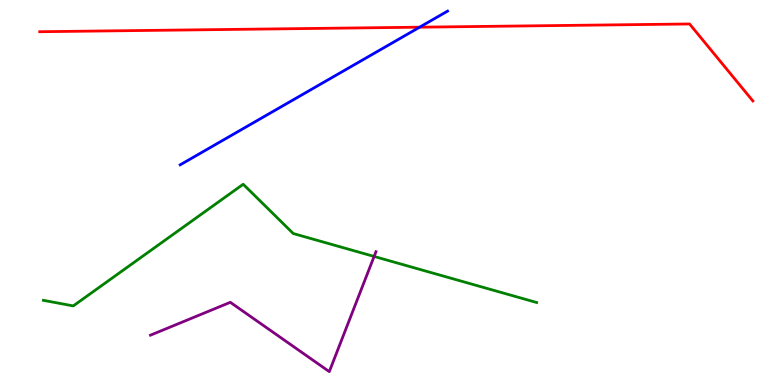[{'lines': ['blue', 'red'], 'intersections': [{'x': 5.41, 'y': 9.29}]}, {'lines': ['green', 'red'], 'intersections': []}, {'lines': ['purple', 'red'], 'intersections': []}, {'lines': ['blue', 'green'], 'intersections': []}, {'lines': ['blue', 'purple'], 'intersections': []}, {'lines': ['green', 'purple'], 'intersections': [{'x': 4.83, 'y': 3.34}]}]